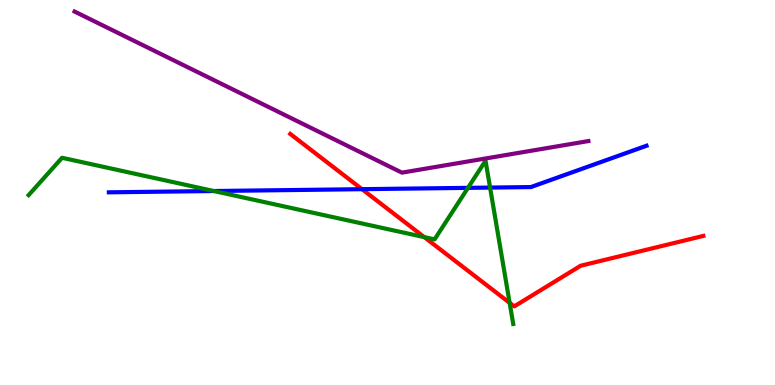[{'lines': ['blue', 'red'], 'intersections': [{'x': 4.67, 'y': 5.09}]}, {'lines': ['green', 'red'], 'intersections': [{'x': 5.47, 'y': 3.84}, {'x': 6.58, 'y': 2.13}]}, {'lines': ['purple', 'red'], 'intersections': []}, {'lines': ['blue', 'green'], 'intersections': [{'x': 2.76, 'y': 5.04}, {'x': 6.04, 'y': 5.12}, {'x': 6.32, 'y': 5.13}]}, {'lines': ['blue', 'purple'], 'intersections': []}, {'lines': ['green', 'purple'], 'intersections': []}]